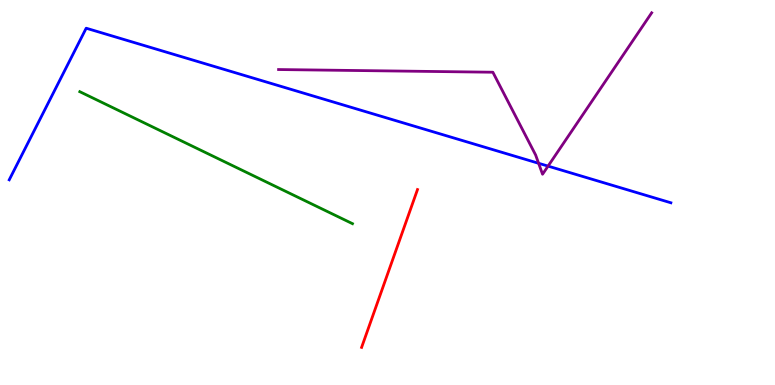[{'lines': ['blue', 'red'], 'intersections': []}, {'lines': ['green', 'red'], 'intersections': []}, {'lines': ['purple', 'red'], 'intersections': []}, {'lines': ['blue', 'green'], 'intersections': []}, {'lines': ['blue', 'purple'], 'intersections': [{'x': 6.95, 'y': 5.76}, {'x': 7.07, 'y': 5.69}]}, {'lines': ['green', 'purple'], 'intersections': []}]